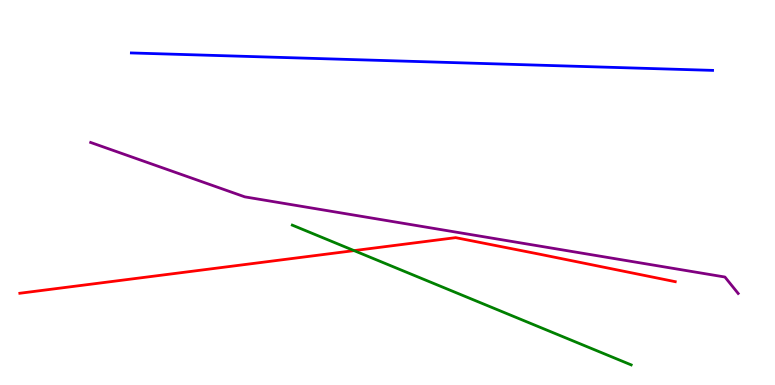[{'lines': ['blue', 'red'], 'intersections': []}, {'lines': ['green', 'red'], 'intersections': [{'x': 4.57, 'y': 3.49}]}, {'lines': ['purple', 'red'], 'intersections': []}, {'lines': ['blue', 'green'], 'intersections': []}, {'lines': ['blue', 'purple'], 'intersections': []}, {'lines': ['green', 'purple'], 'intersections': []}]